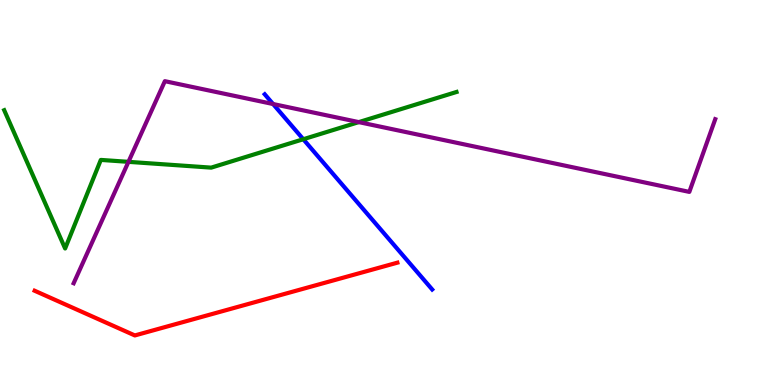[{'lines': ['blue', 'red'], 'intersections': []}, {'lines': ['green', 'red'], 'intersections': []}, {'lines': ['purple', 'red'], 'intersections': []}, {'lines': ['blue', 'green'], 'intersections': [{'x': 3.91, 'y': 6.38}]}, {'lines': ['blue', 'purple'], 'intersections': [{'x': 3.52, 'y': 7.3}]}, {'lines': ['green', 'purple'], 'intersections': [{'x': 1.66, 'y': 5.8}, {'x': 4.63, 'y': 6.83}]}]